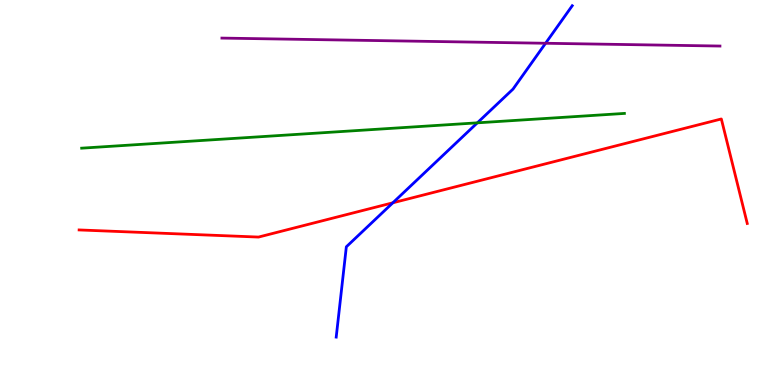[{'lines': ['blue', 'red'], 'intersections': [{'x': 5.07, 'y': 4.73}]}, {'lines': ['green', 'red'], 'intersections': []}, {'lines': ['purple', 'red'], 'intersections': []}, {'lines': ['blue', 'green'], 'intersections': [{'x': 6.16, 'y': 6.81}]}, {'lines': ['blue', 'purple'], 'intersections': [{'x': 7.04, 'y': 8.88}]}, {'lines': ['green', 'purple'], 'intersections': []}]